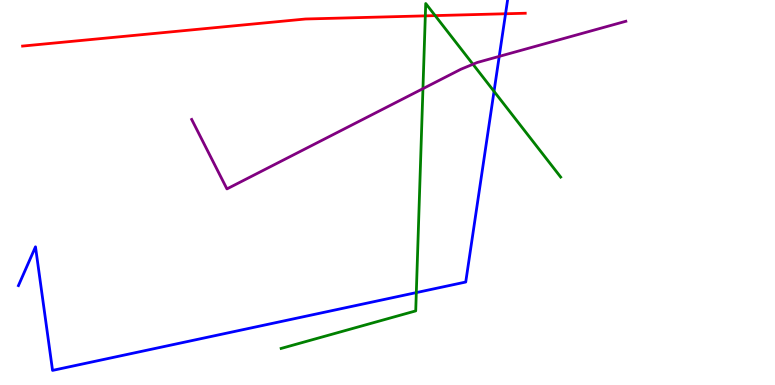[{'lines': ['blue', 'red'], 'intersections': [{'x': 6.52, 'y': 9.64}]}, {'lines': ['green', 'red'], 'intersections': [{'x': 5.49, 'y': 9.59}, {'x': 5.61, 'y': 9.59}]}, {'lines': ['purple', 'red'], 'intersections': []}, {'lines': ['blue', 'green'], 'intersections': [{'x': 5.37, 'y': 2.4}, {'x': 6.37, 'y': 7.63}]}, {'lines': ['blue', 'purple'], 'intersections': [{'x': 6.44, 'y': 8.54}]}, {'lines': ['green', 'purple'], 'intersections': [{'x': 5.46, 'y': 7.7}, {'x': 6.1, 'y': 8.33}]}]